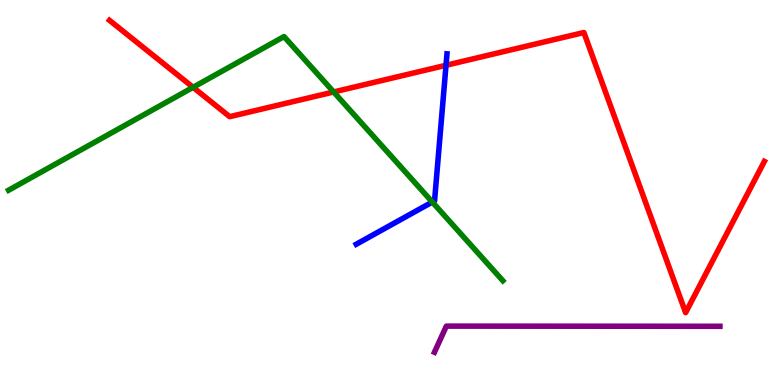[{'lines': ['blue', 'red'], 'intersections': [{'x': 5.75, 'y': 8.3}]}, {'lines': ['green', 'red'], 'intersections': [{'x': 2.49, 'y': 7.73}, {'x': 4.31, 'y': 7.61}]}, {'lines': ['purple', 'red'], 'intersections': []}, {'lines': ['blue', 'green'], 'intersections': [{'x': 5.58, 'y': 4.75}]}, {'lines': ['blue', 'purple'], 'intersections': []}, {'lines': ['green', 'purple'], 'intersections': []}]